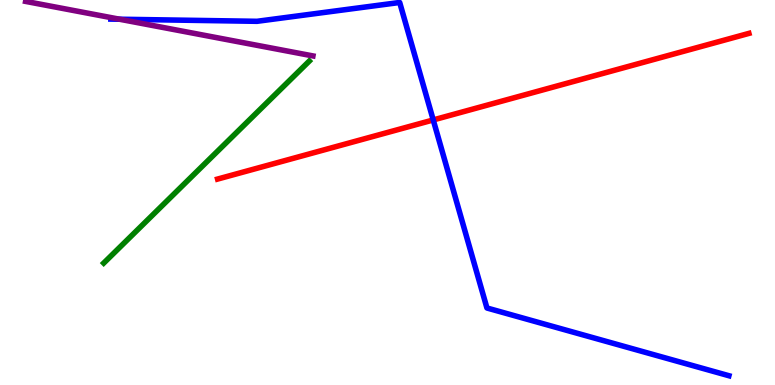[{'lines': ['blue', 'red'], 'intersections': [{'x': 5.59, 'y': 6.88}]}, {'lines': ['green', 'red'], 'intersections': []}, {'lines': ['purple', 'red'], 'intersections': []}, {'lines': ['blue', 'green'], 'intersections': []}, {'lines': ['blue', 'purple'], 'intersections': [{'x': 1.54, 'y': 9.5}]}, {'lines': ['green', 'purple'], 'intersections': []}]